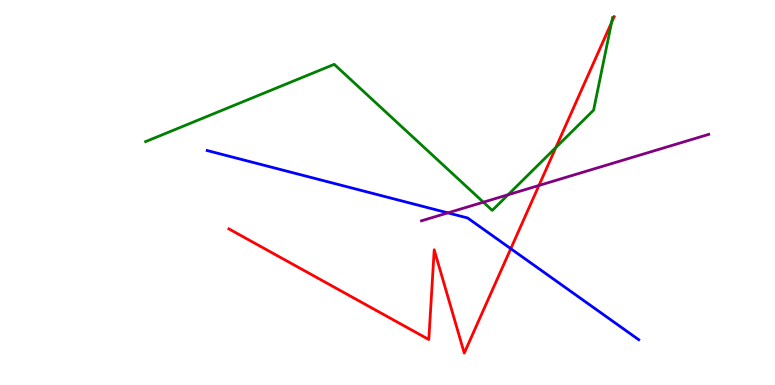[{'lines': ['blue', 'red'], 'intersections': [{'x': 6.59, 'y': 3.54}]}, {'lines': ['green', 'red'], 'intersections': [{'x': 7.17, 'y': 6.17}, {'x': 7.89, 'y': 9.42}]}, {'lines': ['purple', 'red'], 'intersections': [{'x': 6.95, 'y': 5.18}]}, {'lines': ['blue', 'green'], 'intersections': []}, {'lines': ['blue', 'purple'], 'intersections': [{'x': 5.78, 'y': 4.47}]}, {'lines': ['green', 'purple'], 'intersections': [{'x': 6.24, 'y': 4.75}, {'x': 6.56, 'y': 4.94}]}]